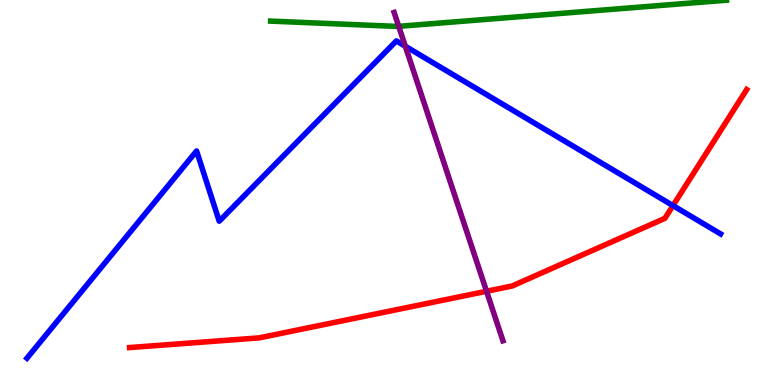[{'lines': ['blue', 'red'], 'intersections': [{'x': 8.68, 'y': 4.66}]}, {'lines': ['green', 'red'], 'intersections': []}, {'lines': ['purple', 'red'], 'intersections': [{'x': 6.28, 'y': 2.43}]}, {'lines': ['blue', 'green'], 'intersections': []}, {'lines': ['blue', 'purple'], 'intersections': [{'x': 5.23, 'y': 8.8}]}, {'lines': ['green', 'purple'], 'intersections': [{'x': 5.14, 'y': 9.32}]}]